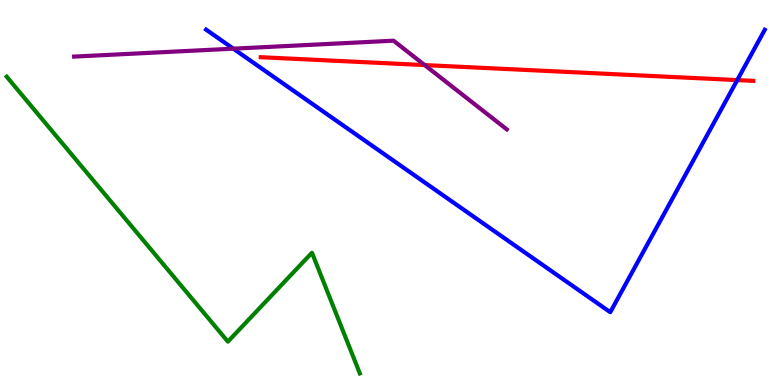[{'lines': ['blue', 'red'], 'intersections': [{'x': 9.51, 'y': 7.92}]}, {'lines': ['green', 'red'], 'intersections': []}, {'lines': ['purple', 'red'], 'intersections': [{'x': 5.48, 'y': 8.31}]}, {'lines': ['blue', 'green'], 'intersections': []}, {'lines': ['blue', 'purple'], 'intersections': [{'x': 3.01, 'y': 8.74}]}, {'lines': ['green', 'purple'], 'intersections': []}]